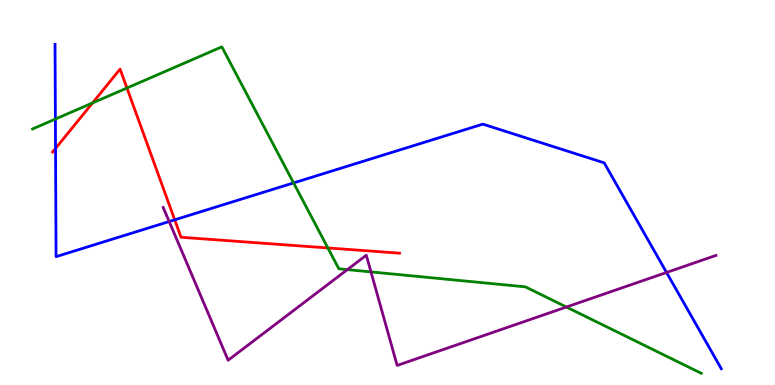[{'lines': ['blue', 'red'], 'intersections': [{'x': 0.717, 'y': 6.14}, {'x': 2.25, 'y': 4.29}]}, {'lines': ['green', 'red'], 'intersections': [{'x': 1.19, 'y': 7.33}, {'x': 1.64, 'y': 7.71}, {'x': 4.23, 'y': 3.56}]}, {'lines': ['purple', 'red'], 'intersections': []}, {'lines': ['blue', 'green'], 'intersections': [{'x': 0.715, 'y': 6.91}, {'x': 3.79, 'y': 5.25}]}, {'lines': ['blue', 'purple'], 'intersections': [{'x': 2.18, 'y': 4.25}, {'x': 8.6, 'y': 2.92}]}, {'lines': ['green', 'purple'], 'intersections': [{'x': 4.48, 'y': 3.0}, {'x': 4.79, 'y': 2.94}, {'x': 7.31, 'y': 2.03}]}]